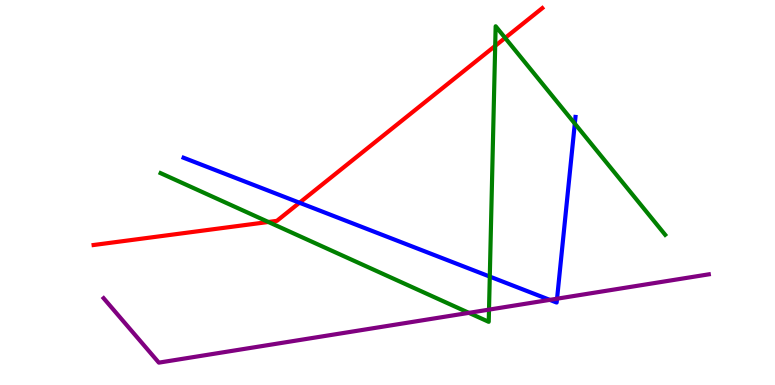[{'lines': ['blue', 'red'], 'intersections': [{'x': 3.86, 'y': 4.73}]}, {'lines': ['green', 'red'], 'intersections': [{'x': 3.46, 'y': 4.23}, {'x': 6.39, 'y': 8.81}, {'x': 6.52, 'y': 9.02}]}, {'lines': ['purple', 'red'], 'intersections': []}, {'lines': ['blue', 'green'], 'intersections': [{'x': 6.32, 'y': 2.82}, {'x': 7.42, 'y': 6.79}]}, {'lines': ['blue', 'purple'], 'intersections': [{'x': 7.09, 'y': 2.21}, {'x': 7.19, 'y': 2.24}]}, {'lines': ['green', 'purple'], 'intersections': [{'x': 6.05, 'y': 1.87}, {'x': 6.31, 'y': 1.96}]}]